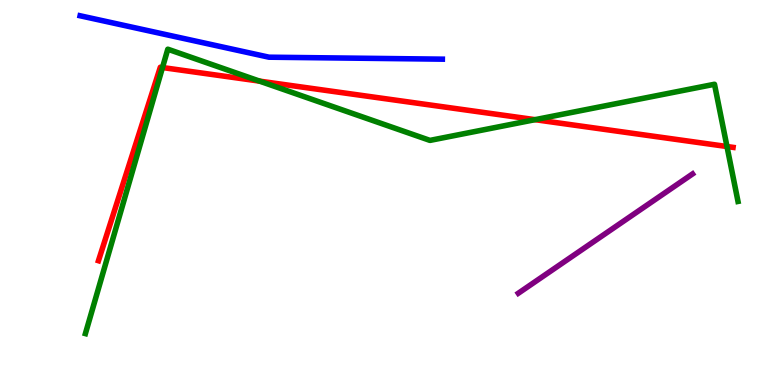[{'lines': ['blue', 'red'], 'intersections': []}, {'lines': ['green', 'red'], 'intersections': [{'x': 2.1, 'y': 8.25}, {'x': 3.35, 'y': 7.89}, {'x': 6.9, 'y': 6.89}, {'x': 9.38, 'y': 6.19}]}, {'lines': ['purple', 'red'], 'intersections': []}, {'lines': ['blue', 'green'], 'intersections': []}, {'lines': ['blue', 'purple'], 'intersections': []}, {'lines': ['green', 'purple'], 'intersections': []}]